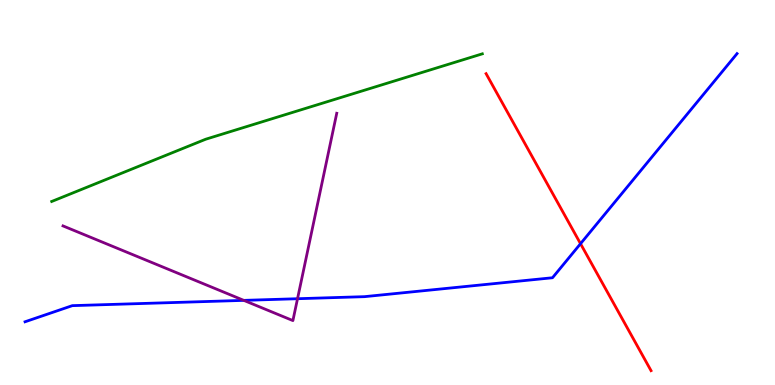[{'lines': ['blue', 'red'], 'intersections': [{'x': 7.49, 'y': 3.67}]}, {'lines': ['green', 'red'], 'intersections': []}, {'lines': ['purple', 'red'], 'intersections': []}, {'lines': ['blue', 'green'], 'intersections': []}, {'lines': ['blue', 'purple'], 'intersections': [{'x': 3.15, 'y': 2.2}, {'x': 3.84, 'y': 2.24}]}, {'lines': ['green', 'purple'], 'intersections': []}]